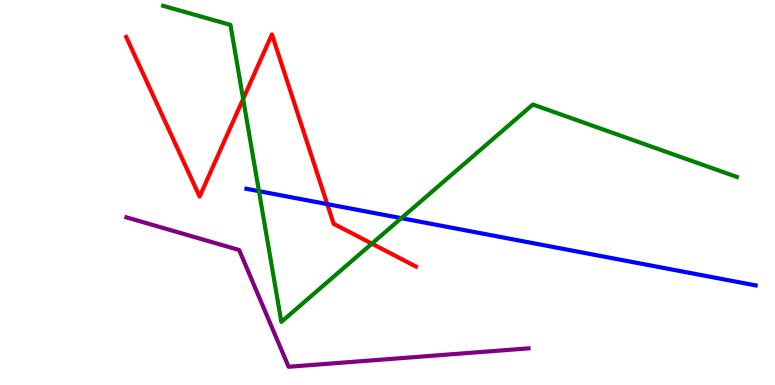[{'lines': ['blue', 'red'], 'intersections': [{'x': 4.22, 'y': 4.7}]}, {'lines': ['green', 'red'], 'intersections': [{'x': 3.14, 'y': 7.43}, {'x': 4.8, 'y': 3.67}]}, {'lines': ['purple', 'red'], 'intersections': []}, {'lines': ['blue', 'green'], 'intersections': [{'x': 3.34, 'y': 5.03}, {'x': 5.18, 'y': 4.33}]}, {'lines': ['blue', 'purple'], 'intersections': []}, {'lines': ['green', 'purple'], 'intersections': []}]